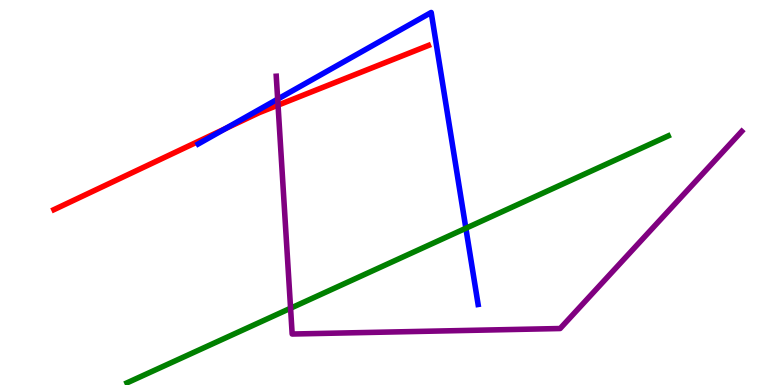[{'lines': ['blue', 'red'], 'intersections': [{'x': 2.91, 'y': 6.66}]}, {'lines': ['green', 'red'], 'intersections': []}, {'lines': ['purple', 'red'], 'intersections': [{'x': 3.59, 'y': 7.27}]}, {'lines': ['blue', 'green'], 'intersections': [{'x': 6.01, 'y': 4.07}]}, {'lines': ['blue', 'purple'], 'intersections': [{'x': 3.58, 'y': 7.43}]}, {'lines': ['green', 'purple'], 'intersections': [{'x': 3.75, 'y': 1.99}]}]